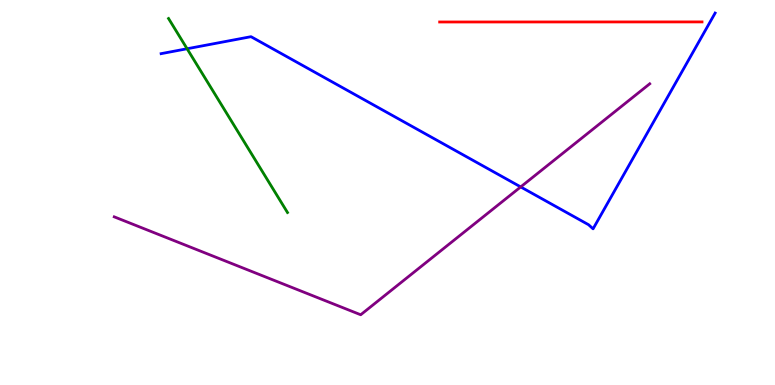[{'lines': ['blue', 'red'], 'intersections': []}, {'lines': ['green', 'red'], 'intersections': []}, {'lines': ['purple', 'red'], 'intersections': []}, {'lines': ['blue', 'green'], 'intersections': [{'x': 2.41, 'y': 8.73}]}, {'lines': ['blue', 'purple'], 'intersections': [{'x': 6.72, 'y': 5.15}]}, {'lines': ['green', 'purple'], 'intersections': []}]